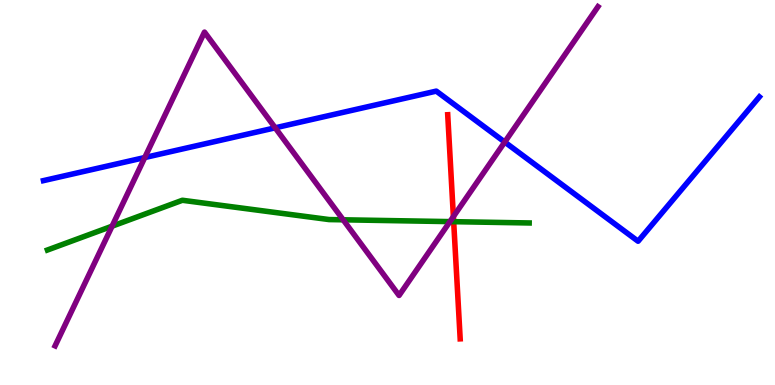[{'lines': ['blue', 'red'], 'intersections': []}, {'lines': ['green', 'red'], 'intersections': [{'x': 5.85, 'y': 4.24}]}, {'lines': ['purple', 'red'], 'intersections': [{'x': 5.85, 'y': 4.37}]}, {'lines': ['blue', 'green'], 'intersections': []}, {'lines': ['blue', 'purple'], 'intersections': [{'x': 1.87, 'y': 5.91}, {'x': 3.55, 'y': 6.68}, {'x': 6.51, 'y': 6.31}]}, {'lines': ['green', 'purple'], 'intersections': [{'x': 1.45, 'y': 4.12}, {'x': 4.43, 'y': 4.29}, {'x': 5.81, 'y': 4.24}]}]